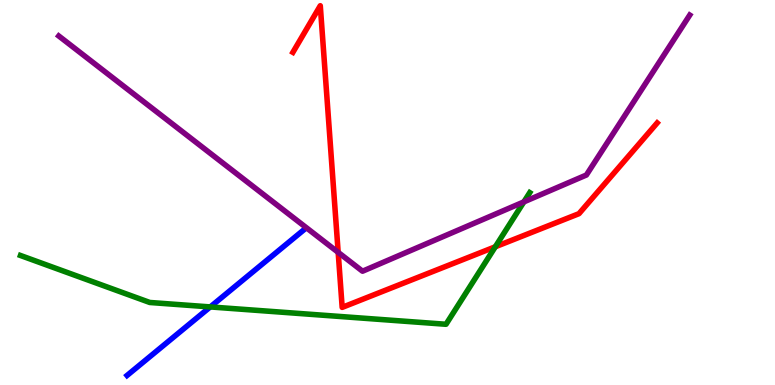[{'lines': ['blue', 'red'], 'intersections': []}, {'lines': ['green', 'red'], 'intersections': [{'x': 6.39, 'y': 3.59}]}, {'lines': ['purple', 'red'], 'intersections': [{'x': 4.36, 'y': 3.45}]}, {'lines': ['blue', 'green'], 'intersections': [{'x': 2.71, 'y': 2.03}]}, {'lines': ['blue', 'purple'], 'intersections': []}, {'lines': ['green', 'purple'], 'intersections': [{'x': 6.76, 'y': 4.76}]}]